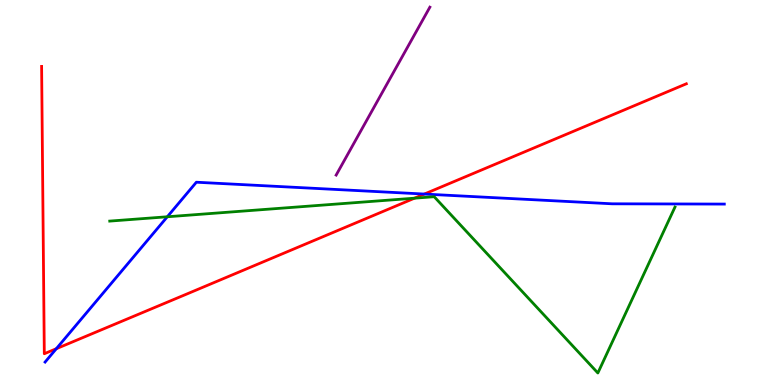[{'lines': ['blue', 'red'], 'intersections': [{'x': 0.727, 'y': 0.943}, {'x': 5.48, 'y': 4.96}]}, {'lines': ['green', 'red'], 'intersections': [{'x': 5.35, 'y': 4.85}]}, {'lines': ['purple', 'red'], 'intersections': []}, {'lines': ['blue', 'green'], 'intersections': [{'x': 2.16, 'y': 4.37}]}, {'lines': ['blue', 'purple'], 'intersections': []}, {'lines': ['green', 'purple'], 'intersections': []}]